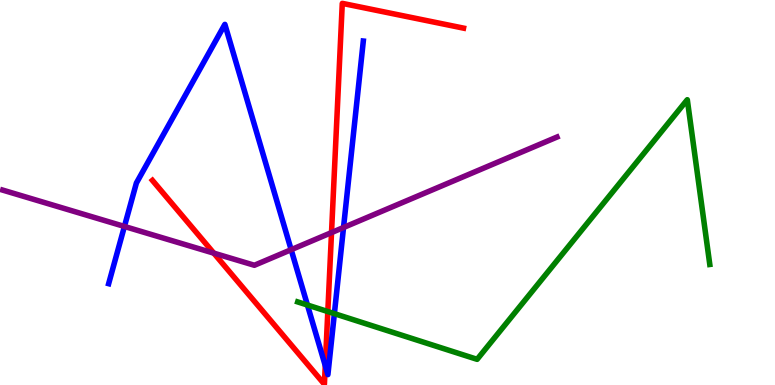[{'lines': ['blue', 'red'], 'intersections': [{'x': 4.2, 'y': 0.502}]}, {'lines': ['green', 'red'], 'intersections': [{'x': 4.23, 'y': 1.91}]}, {'lines': ['purple', 'red'], 'intersections': [{'x': 2.76, 'y': 3.42}, {'x': 4.28, 'y': 3.96}]}, {'lines': ['blue', 'green'], 'intersections': [{'x': 3.97, 'y': 2.08}, {'x': 4.31, 'y': 1.85}]}, {'lines': ['blue', 'purple'], 'intersections': [{'x': 1.61, 'y': 4.12}, {'x': 3.76, 'y': 3.51}, {'x': 4.43, 'y': 4.09}]}, {'lines': ['green', 'purple'], 'intersections': []}]